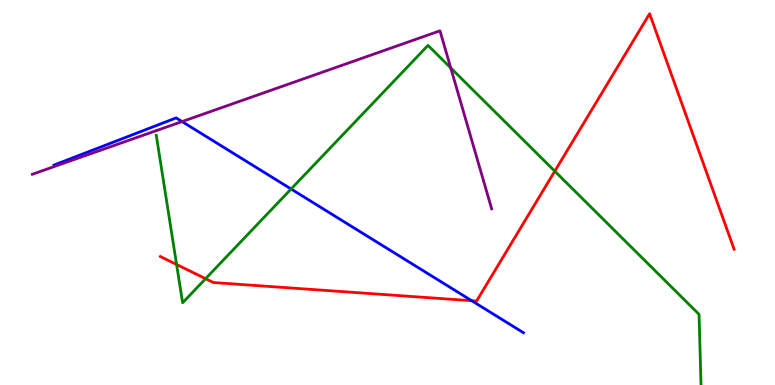[{'lines': ['blue', 'red'], 'intersections': [{'x': 6.09, 'y': 2.19}]}, {'lines': ['green', 'red'], 'intersections': [{'x': 2.28, 'y': 3.13}, {'x': 2.65, 'y': 2.76}, {'x': 7.16, 'y': 5.55}]}, {'lines': ['purple', 'red'], 'intersections': []}, {'lines': ['blue', 'green'], 'intersections': [{'x': 3.76, 'y': 5.09}]}, {'lines': ['blue', 'purple'], 'intersections': [{'x': 2.35, 'y': 6.84}]}, {'lines': ['green', 'purple'], 'intersections': [{'x': 5.82, 'y': 8.24}]}]